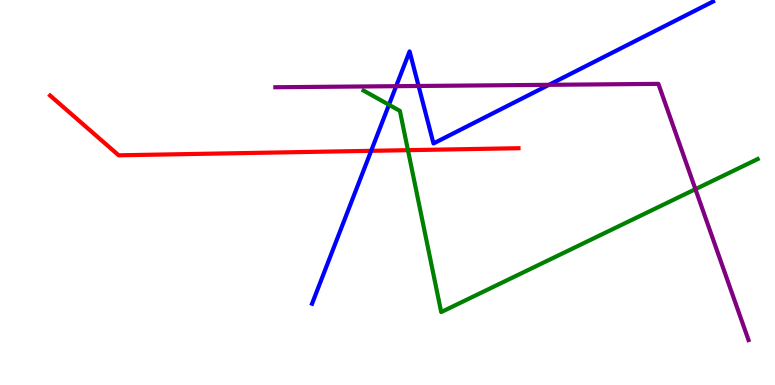[{'lines': ['blue', 'red'], 'intersections': [{'x': 4.79, 'y': 6.08}]}, {'lines': ['green', 'red'], 'intersections': [{'x': 5.26, 'y': 6.1}]}, {'lines': ['purple', 'red'], 'intersections': []}, {'lines': ['blue', 'green'], 'intersections': [{'x': 5.02, 'y': 7.28}]}, {'lines': ['blue', 'purple'], 'intersections': [{'x': 5.11, 'y': 7.76}, {'x': 5.4, 'y': 7.77}, {'x': 7.08, 'y': 7.8}]}, {'lines': ['green', 'purple'], 'intersections': [{'x': 8.97, 'y': 5.09}]}]